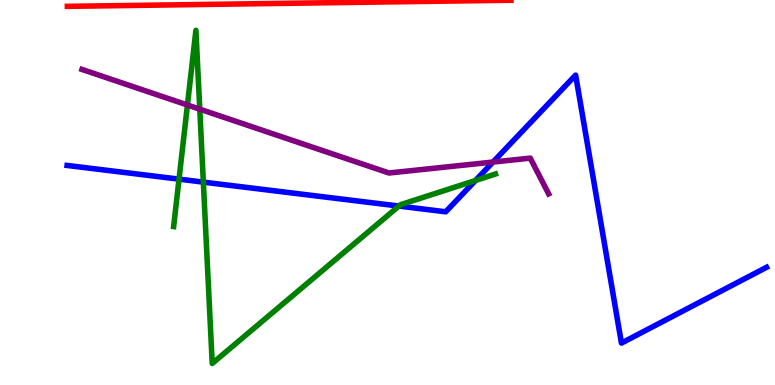[{'lines': ['blue', 'red'], 'intersections': []}, {'lines': ['green', 'red'], 'intersections': []}, {'lines': ['purple', 'red'], 'intersections': []}, {'lines': ['blue', 'green'], 'intersections': [{'x': 2.31, 'y': 5.35}, {'x': 2.62, 'y': 5.27}, {'x': 5.15, 'y': 4.65}, {'x': 6.14, 'y': 5.31}]}, {'lines': ['blue', 'purple'], 'intersections': [{'x': 6.36, 'y': 5.79}]}, {'lines': ['green', 'purple'], 'intersections': [{'x': 2.42, 'y': 7.27}, {'x': 2.58, 'y': 7.16}]}]